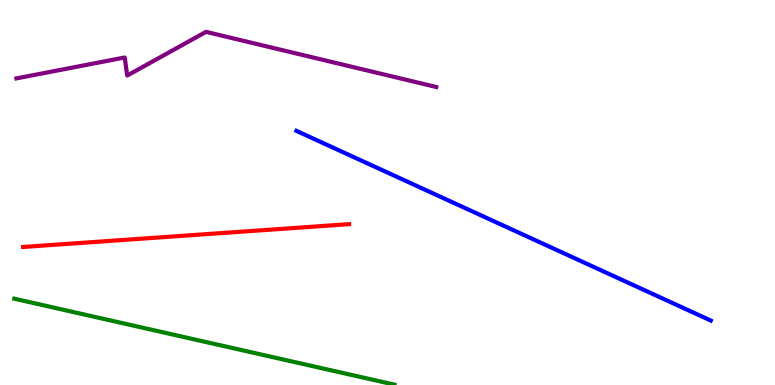[{'lines': ['blue', 'red'], 'intersections': []}, {'lines': ['green', 'red'], 'intersections': []}, {'lines': ['purple', 'red'], 'intersections': []}, {'lines': ['blue', 'green'], 'intersections': []}, {'lines': ['blue', 'purple'], 'intersections': []}, {'lines': ['green', 'purple'], 'intersections': []}]